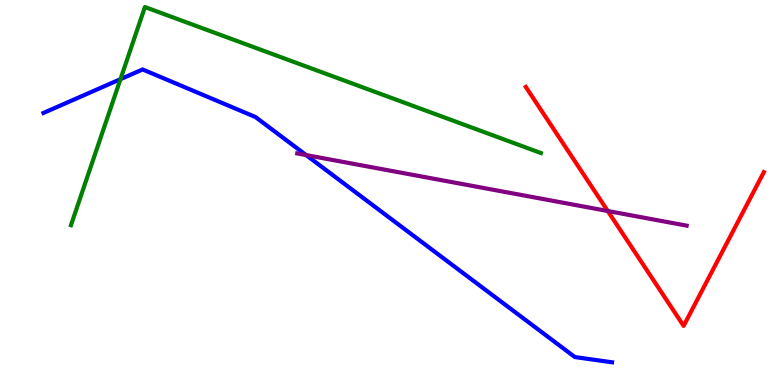[{'lines': ['blue', 'red'], 'intersections': []}, {'lines': ['green', 'red'], 'intersections': []}, {'lines': ['purple', 'red'], 'intersections': [{'x': 7.84, 'y': 4.52}]}, {'lines': ['blue', 'green'], 'intersections': [{'x': 1.55, 'y': 7.94}]}, {'lines': ['blue', 'purple'], 'intersections': [{'x': 3.95, 'y': 5.97}]}, {'lines': ['green', 'purple'], 'intersections': []}]